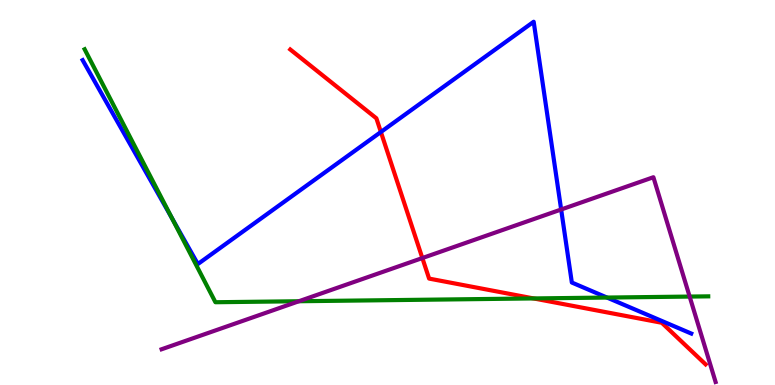[{'lines': ['blue', 'red'], 'intersections': [{'x': 4.91, 'y': 6.57}]}, {'lines': ['green', 'red'], 'intersections': [{'x': 6.89, 'y': 2.25}]}, {'lines': ['purple', 'red'], 'intersections': [{'x': 5.45, 'y': 3.3}]}, {'lines': ['blue', 'green'], 'intersections': [{'x': 2.22, 'y': 4.33}, {'x': 7.83, 'y': 2.27}]}, {'lines': ['blue', 'purple'], 'intersections': [{'x': 7.24, 'y': 4.56}]}, {'lines': ['green', 'purple'], 'intersections': [{'x': 3.86, 'y': 2.18}, {'x': 8.9, 'y': 2.3}]}]